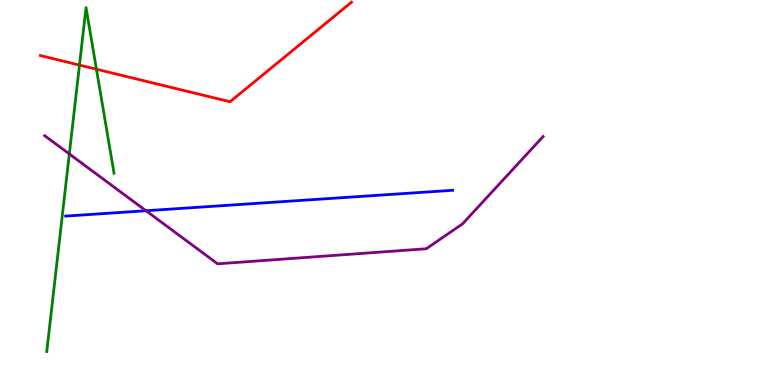[{'lines': ['blue', 'red'], 'intersections': []}, {'lines': ['green', 'red'], 'intersections': [{'x': 1.03, 'y': 8.31}, {'x': 1.24, 'y': 8.2}]}, {'lines': ['purple', 'red'], 'intersections': []}, {'lines': ['blue', 'green'], 'intersections': []}, {'lines': ['blue', 'purple'], 'intersections': [{'x': 1.88, 'y': 4.53}]}, {'lines': ['green', 'purple'], 'intersections': [{'x': 0.894, 'y': 6.0}]}]